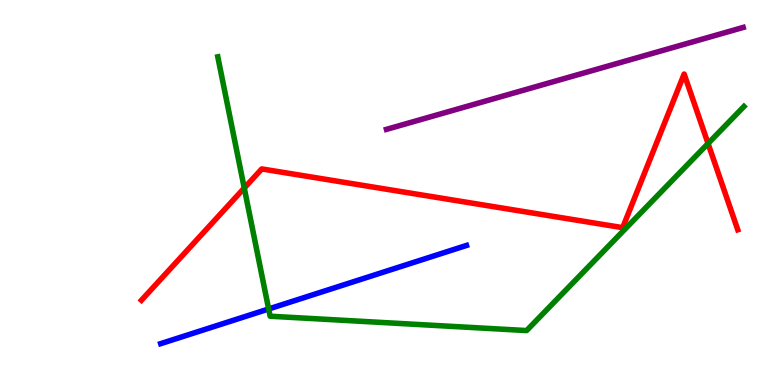[{'lines': ['blue', 'red'], 'intersections': []}, {'lines': ['green', 'red'], 'intersections': [{'x': 3.15, 'y': 5.12}, {'x': 9.14, 'y': 6.27}]}, {'lines': ['purple', 'red'], 'intersections': []}, {'lines': ['blue', 'green'], 'intersections': [{'x': 3.47, 'y': 1.97}]}, {'lines': ['blue', 'purple'], 'intersections': []}, {'lines': ['green', 'purple'], 'intersections': []}]